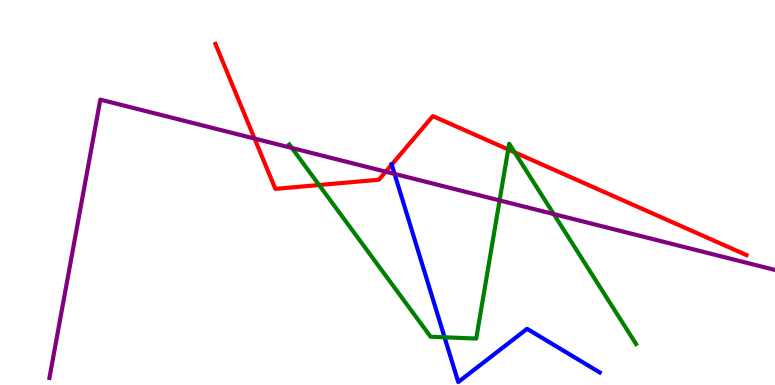[{'lines': ['blue', 'red'], 'intersections': [{'x': 5.05, 'y': 5.72}]}, {'lines': ['green', 'red'], 'intersections': [{'x': 4.12, 'y': 5.19}, {'x': 6.56, 'y': 6.12}, {'x': 6.64, 'y': 6.04}]}, {'lines': ['purple', 'red'], 'intersections': [{'x': 3.28, 'y': 6.4}, {'x': 4.98, 'y': 5.54}]}, {'lines': ['blue', 'green'], 'intersections': [{'x': 5.74, 'y': 1.24}]}, {'lines': ['blue', 'purple'], 'intersections': [{'x': 5.09, 'y': 5.48}]}, {'lines': ['green', 'purple'], 'intersections': [{'x': 3.77, 'y': 6.16}, {'x': 6.45, 'y': 4.79}, {'x': 7.15, 'y': 4.44}]}]